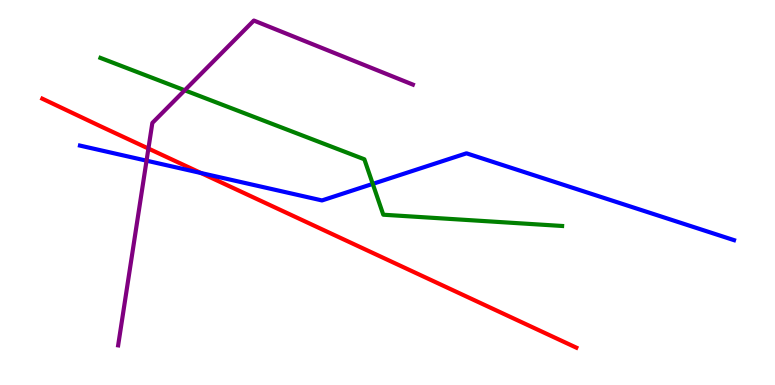[{'lines': ['blue', 'red'], 'intersections': [{'x': 2.59, 'y': 5.51}]}, {'lines': ['green', 'red'], 'intersections': []}, {'lines': ['purple', 'red'], 'intersections': [{'x': 1.91, 'y': 6.14}]}, {'lines': ['blue', 'green'], 'intersections': [{'x': 4.81, 'y': 5.22}]}, {'lines': ['blue', 'purple'], 'intersections': [{'x': 1.89, 'y': 5.83}]}, {'lines': ['green', 'purple'], 'intersections': [{'x': 2.38, 'y': 7.65}]}]